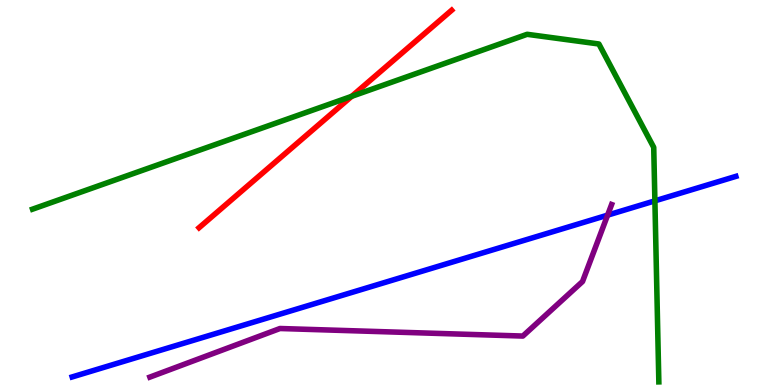[{'lines': ['blue', 'red'], 'intersections': []}, {'lines': ['green', 'red'], 'intersections': [{'x': 4.54, 'y': 7.5}]}, {'lines': ['purple', 'red'], 'intersections': []}, {'lines': ['blue', 'green'], 'intersections': [{'x': 8.45, 'y': 4.78}]}, {'lines': ['blue', 'purple'], 'intersections': [{'x': 7.84, 'y': 4.41}]}, {'lines': ['green', 'purple'], 'intersections': []}]